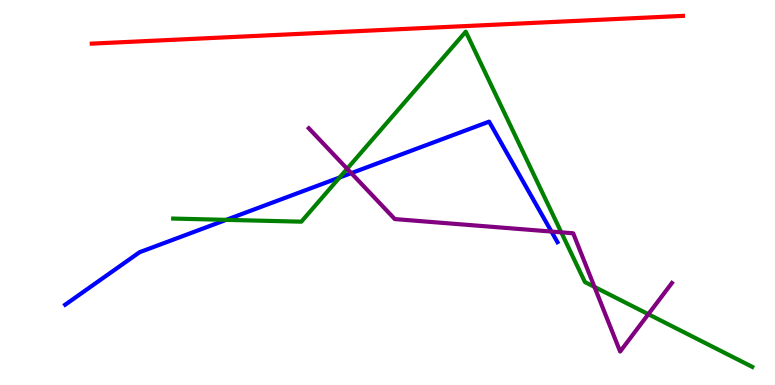[{'lines': ['blue', 'red'], 'intersections': []}, {'lines': ['green', 'red'], 'intersections': []}, {'lines': ['purple', 'red'], 'intersections': []}, {'lines': ['blue', 'green'], 'intersections': [{'x': 2.92, 'y': 4.29}, {'x': 4.38, 'y': 5.39}]}, {'lines': ['blue', 'purple'], 'intersections': [{'x': 4.53, 'y': 5.5}, {'x': 7.12, 'y': 3.99}]}, {'lines': ['green', 'purple'], 'intersections': [{'x': 4.48, 'y': 5.62}, {'x': 7.24, 'y': 3.97}, {'x': 7.67, 'y': 2.55}, {'x': 8.37, 'y': 1.84}]}]